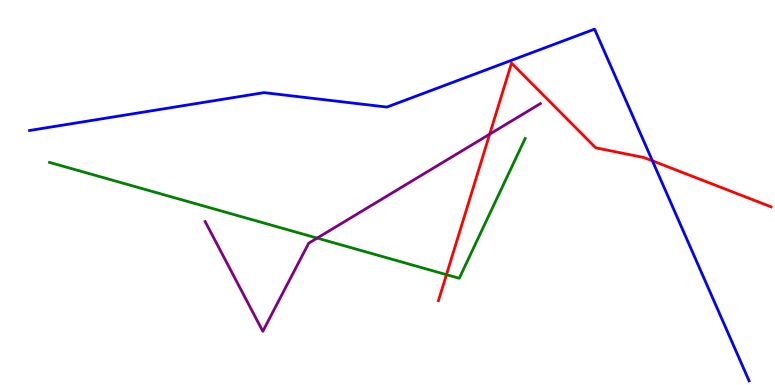[{'lines': ['blue', 'red'], 'intersections': [{'x': 8.42, 'y': 5.82}]}, {'lines': ['green', 'red'], 'intersections': [{'x': 5.76, 'y': 2.87}]}, {'lines': ['purple', 'red'], 'intersections': [{'x': 6.32, 'y': 6.51}]}, {'lines': ['blue', 'green'], 'intersections': []}, {'lines': ['blue', 'purple'], 'intersections': []}, {'lines': ['green', 'purple'], 'intersections': [{'x': 4.09, 'y': 3.82}]}]